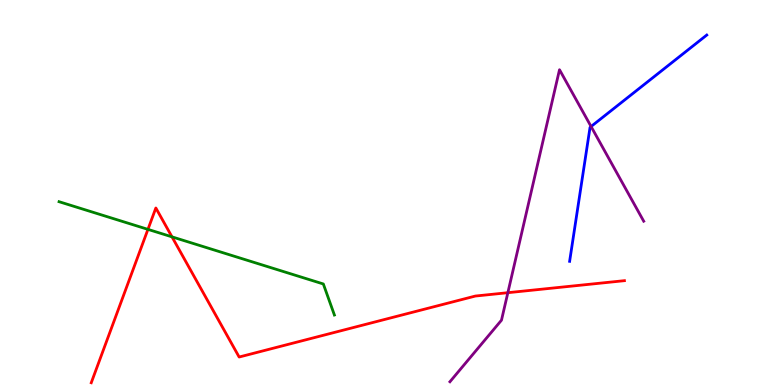[{'lines': ['blue', 'red'], 'intersections': []}, {'lines': ['green', 'red'], 'intersections': [{'x': 1.91, 'y': 4.04}, {'x': 2.22, 'y': 3.85}]}, {'lines': ['purple', 'red'], 'intersections': [{'x': 6.55, 'y': 2.4}]}, {'lines': ['blue', 'green'], 'intersections': []}, {'lines': ['blue', 'purple'], 'intersections': [{'x': 7.63, 'y': 6.71}]}, {'lines': ['green', 'purple'], 'intersections': []}]